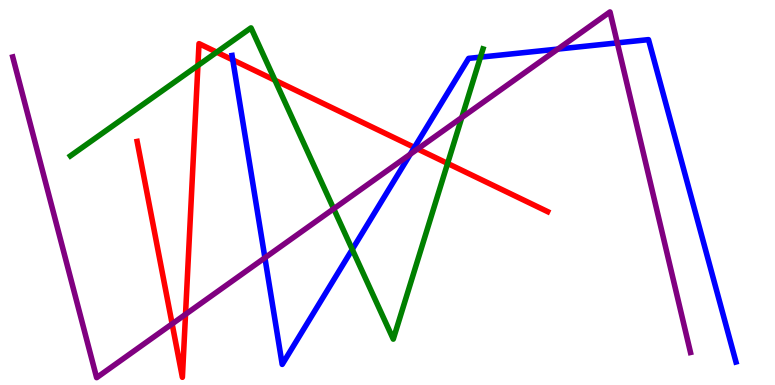[{'lines': ['blue', 'red'], 'intersections': [{'x': 3.0, 'y': 8.44}, {'x': 5.35, 'y': 6.17}]}, {'lines': ['green', 'red'], 'intersections': [{'x': 2.55, 'y': 8.3}, {'x': 2.8, 'y': 8.64}, {'x': 3.55, 'y': 7.92}, {'x': 5.78, 'y': 5.76}]}, {'lines': ['purple', 'red'], 'intersections': [{'x': 2.22, 'y': 1.59}, {'x': 2.39, 'y': 1.84}, {'x': 5.39, 'y': 6.13}]}, {'lines': ['blue', 'green'], 'intersections': [{'x': 4.55, 'y': 3.52}, {'x': 6.2, 'y': 8.52}]}, {'lines': ['blue', 'purple'], 'intersections': [{'x': 3.42, 'y': 3.3}, {'x': 5.29, 'y': 5.99}, {'x': 7.2, 'y': 8.73}, {'x': 7.97, 'y': 8.89}]}, {'lines': ['green', 'purple'], 'intersections': [{'x': 4.31, 'y': 4.58}, {'x': 5.96, 'y': 6.95}]}]